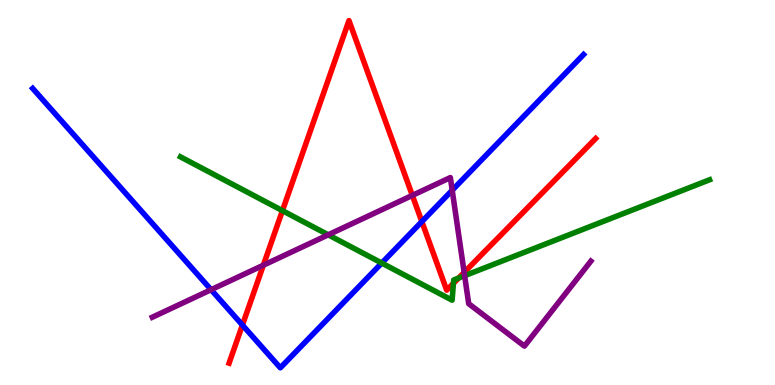[{'lines': ['blue', 'red'], 'intersections': [{'x': 3.13, 'y': 1.56}, {'x': 5.44, 'y': 4.24}]}, {'lines': ['green', 'red'], 'intersections': [{'x': 3.64, 'y': 4.53}, {'x': 5.85, 'y': 2.64}, {'x': 5.92, 'y': 2.78}]}, {'lines': ['purple', 'red'], 'intersections': [{'x': 3.4, 'y': 3.11}, {'x': 5.32, 'y': 4.92}, {'x': 5.99, 'y': 2.92}]}, {'lines': ['blue', 'green'], 'intersections': [{'x': 4.93, 'y': 3.17}]}, {'lines': ['blue', 'purple'], 'intersections': [{'x': 2.72, 'y': 2.48}, {'x': 5.83, 'y': 5.06}]}, {'lines': ['green', 'purple'], 'intersections': [{'x': 4.24, 'y': 3.9}, {'x': 6.0, 'y': 2.84}]}]